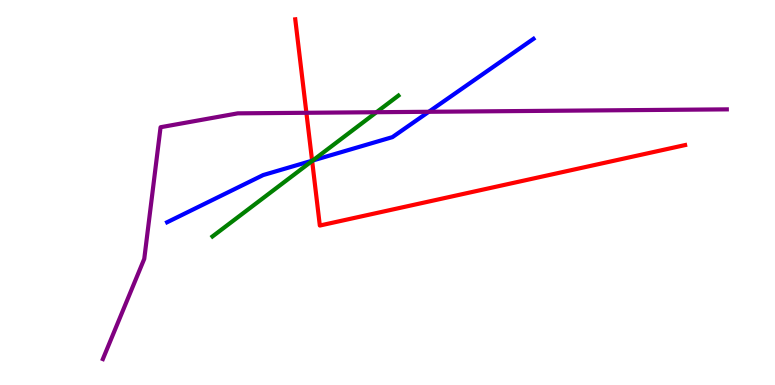[{'lines': ['blue', 'red'], 'intersections': [{'x': 4.03, 'y': 5.83}]}, {'lines': ['green', 'red'], 'intersections': [{'x': 4.03, 'y': 5.82}]}, {'lines': ['purple', 'red'], 'intersections': [{'x': 3.95, 'y': 7.07}]}, {'lines': ['blue', 'green'], 'intersections': [{'x': 4.03, 'y': 5.83}]}, {'lines': ['blue', 'purple'], 'intersections': [{'x': 5.53, 'y': 7.1}]}, {'lines': ['green', 'purple'], 'intersections': [{'x': 4.86, 'y': 7.09}]}]